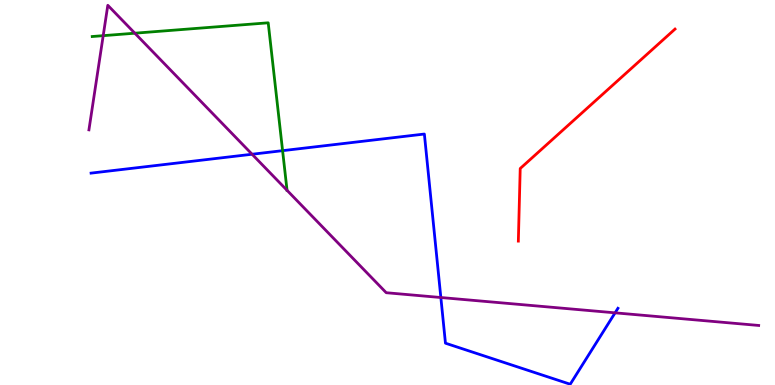[{'lines': ['blue', 'red'], 'intersections': []}, {'lines': ['green', 'red'], 'intersections': []}, {'lines': ['purple', 'red'], 'intersections': []}, {'lines': ['blue', 'green'], 'intersections': [{'x': 3.65, 'y': 6.09}]}, {'lines': ['blue', 'purple'], 'intersections': [{'x': 3.25, 'y': 5.99}, {'x': 5.69, 'y': 2.27}, {'x': 7.94, 'y': 1.87}]}, {'lines': ['green', 'purple'], 'intersections': [{'x': 1.33, 'y': 9.07}, {'x': 1.74, 'y': 9.14}]}]